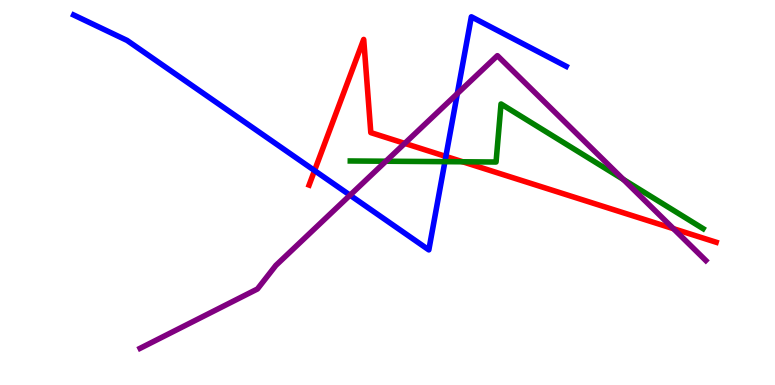[{'lines': ['blue', 'red'], 'intersections': [{'x': 4.06, 'y': 5.57}, {'x': 5.75, 'y': 5.94}]}, {'lines': ['green', 'red'], 'intersections': [{'x': 5.97, 'y': 5.8}]}, {'lines': ['purple', 'red'], 'intersections': [{'x': 5.22, 'y': 6.28}, {'x': 8.69, 'y': 4.06}]}, {'lines': ['blue', 'green'], 'intersections': [{'x': 5.74, 'y': 5.8}]}, {'lines': ['blue', 'purple'], 'intersections': [{'x': 4.52, 'y': 4.93}, {'x': 5.9, 'y': 7.57}]}, {'lines': ['green', 'purple'], 'intersections': [{'x': 4.98, 'y': 5.81}, {'x': 8.04, 'y': 5.34}]}]